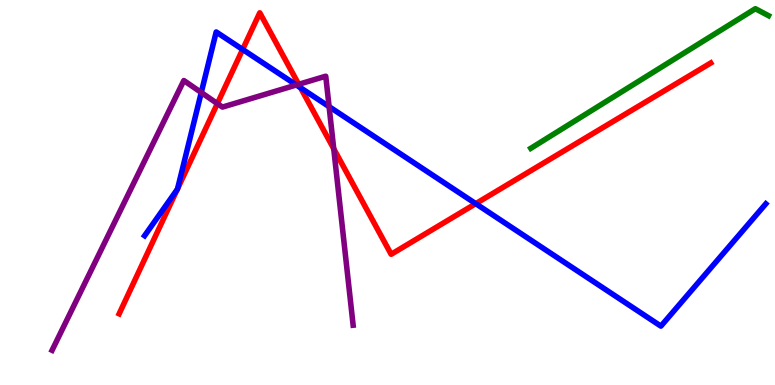[{'lines': ['blue', 'red'], 'intersections': [{'x': 2.29, 'y': 5.08}, {'x': 2.29, 'y': 5.1}, {'x': 3.13, 'y': 8.72}, {'x': 3.88, 'y': 7.72}, {'x': 6.14, 'y': 4.71}]}, {'lines': ['green', 'red'], 'intersections': []}, {'lines': ['purple', 'red'], 'intersections': [{'x': 2.8, 'y': 7.31}, {'x': 3.85, 'y': 7.81}, {'x': 4.31, 'y': 6.14}]}, {'lines': ['blue', 'green'], 'intersections': []}, {'lines': ['blue', 'purple'], 'intersections': [{'x': 2.6, 'y': 7.6}, {'x': 3.82, 'y': 7.79}, {'x': 4.25, 'y': 7.23}]}, {'lines': ['green', 'purple'], 'intersections': []}]